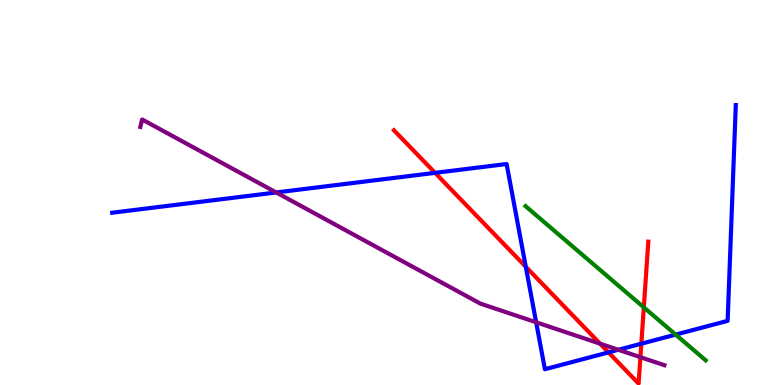[{'lines': ['blue', 'red'], 'intersections': [{'x': 5.61, 'y': 5.51}, {'x': 6.78, 'y': 3.07}, {'x': 7.85, 'y': 0.847}, {'x': 8.28, 'y': 1.07}]}, {'lines': ['green', 'red'], 'intersections': [{'x': 8.31, 'y': 2.02}]}, {'lines': ['purple', 'red'], 'intersections': [{'x': 7.74, 'y': 1.07}, {'x': 8.26, 'y': 0.723}]}, {'lines': ['blue', 'green'], 'intersections': [{'x': 8.72, 'y': 1.31}]}, {'lines': ['blue', 'purple'], 'intersections': [{'x': 3.56, 'y': 5.0}, {'x': 6.92, 'y': 1.63}, {'x': 7.98, 'y': 0.915}]}, {'lines': ['green', 'purple'], 'intersections': []}]